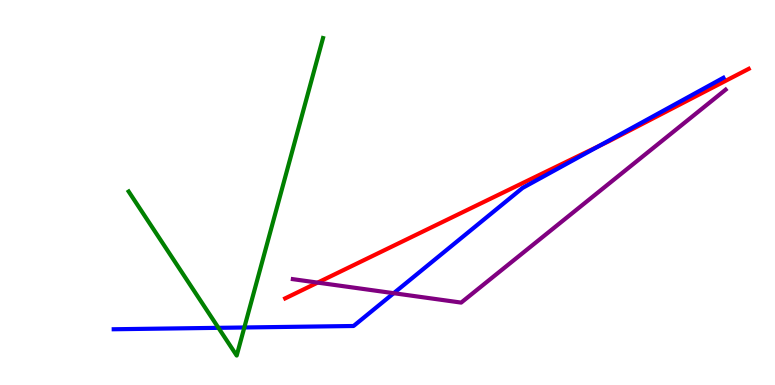[{'lines': ['blue', 'red'], 'intersections': [{'x': 7.73, 'y': 6.21}]}, {'lines': ['green', 'red'], 'intersections': []}, {'lines': ['purple', 'red'], 'intersections': [{'x': 4.1, 'y': 2.66}]}, {'lines': ['blue', 'green'], 'intersections': [{'x': 2.82, 'y': 1.48}, {'x': 3.15, 'y': 1.49}]}, {'lines': ['blue', 'purple'], 'intersections': [{'x': 5.08, 'y': 2.38}]}, {'lines': ['green', 'purple'], 'intersections': []}]